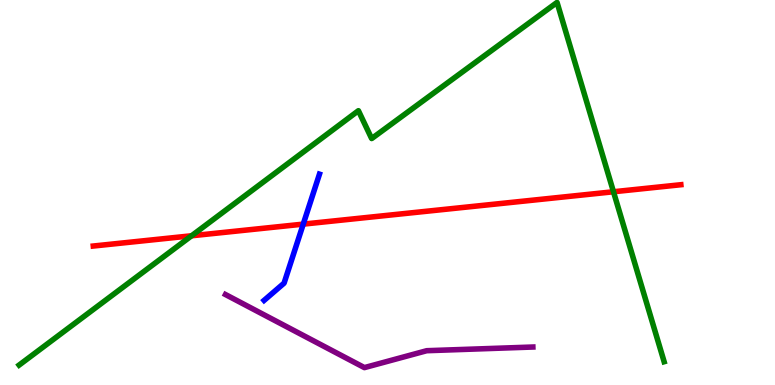[{'lines': ['blue', 'red'], 'intersections': [{'x': 3.91, 'y': 4.18}]}, {'lines': ['green', 'red'], 'intersections': [{'x': 2.47, 'y': 3.88}, {'x': 7.92, 'y': 5.02}]}, {'lines': ['purple', 'red'], 'intersections': []}, {'lines': ['blue', 'green'], 'intersections': []}, {'lines': ['blue', 'purple'], 'intersections': []}, {'lines': ['green', 'purple'], 'intersections': []}]